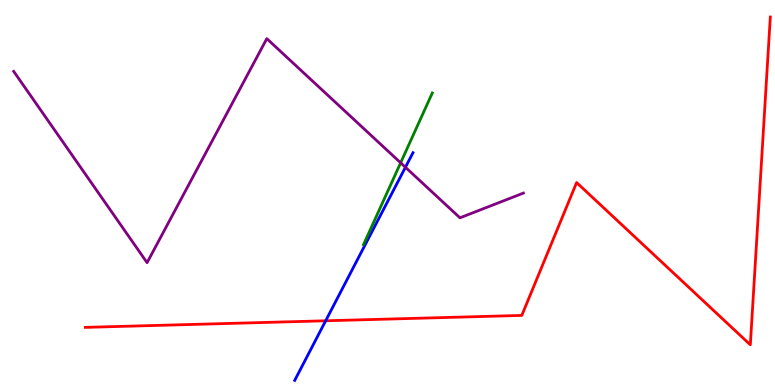[{'lines': ['blue', 'red'], 'intersections': [{'x': 4.2, 'y': 1.67}]}, {'lines': ['green', 'red'], 'intersections': []}, {'lines': ['purple', 'red'], 'intersections': []}, {'lines': ['blue', 'green'], 'intersections': []}, {'lines': ['blue', 'purple'], 'intersections': [{'x': 5.23, 'y': 5.66}]}, {'lines': ['green', 'purple'], 'intersections': [{'x': 5.17, 'y': 5.77}]}]